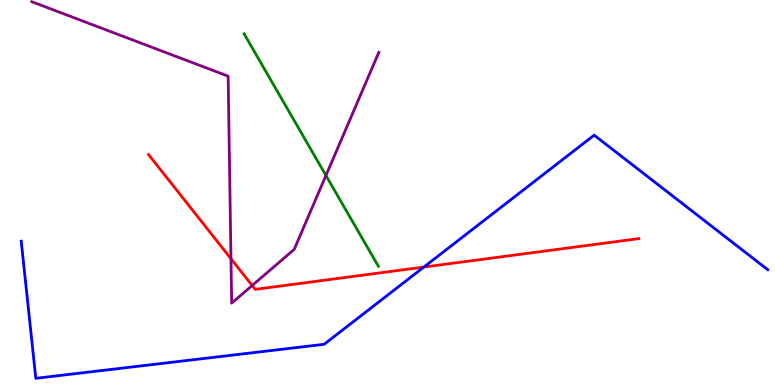[{'lines': ['blue', 'red'], 'intersections': [{'x': 5.47, 'y': 3.06}]}, {'lines': ['green', 'red'], 'intersections': []}, {'lines': ['purple', 'red'], 'intersections': [{'x': 2.98, 'y': 3.28}, {'x': 3.25, 'y': 2.58}]}, {'lines': ['blue', 'green'], 'intersections': []}, {'lines': ['blue', 'purple'], 'intersections': []}, {'lines': ['green', 'purple'], 'intersections': [{'x': 4.21, 'y': 5.44}]}]